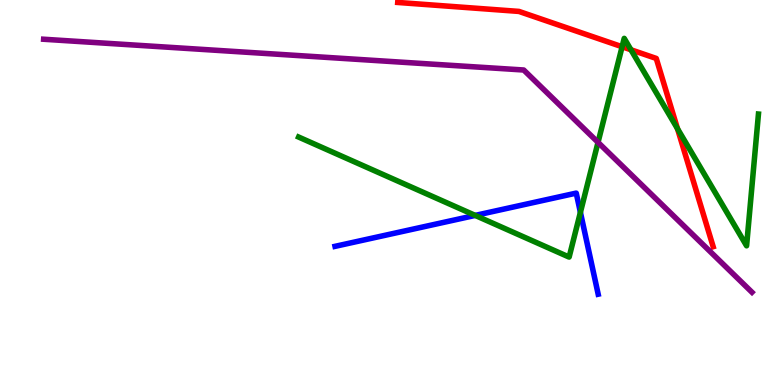[{'lines': ['blue', 'red'], 'intersections': []}, {'lines': ['green', 'red'], 'intersections': [{'x': 8.03, 'y': 8.79}, {'x': 8.14, 'y': 8.71}, {'x': 8.74, 'y': 6.66}]}, {'lines': ['purple', 'red'], 'intersections': []}, {'lines': ['blue', 'green'], 'intersections': [{'x': 6.13, 'y': 4.4}, {'x': 7.49, 'y': 4.48}]}, {'lines': ['blue', 'purple'], 'intersections': []}, {'lines': ['green', 'purple'], 'intersections': [{'x': 7.72, 'y': 6.3}]}]